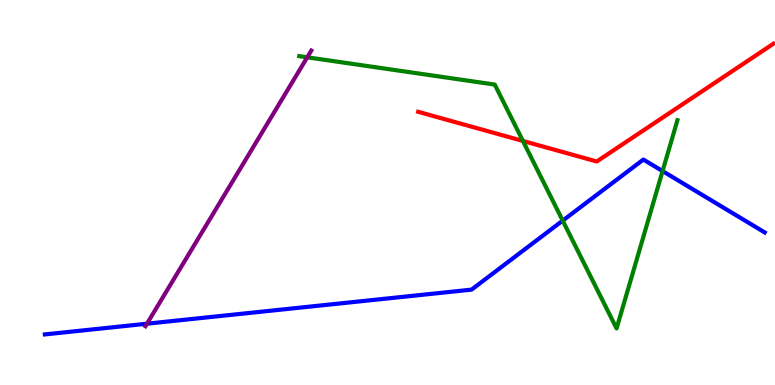[{'lines': ['blue', 'red'], 'intersections': []}, {'lines': ['green', 'red'], 'intersections': [{'x': 6.75, 'y': 6.34}]}, {'lines': ['purple', 'red'], 'intersections': []}, {'lines': ['blue', 'green'], 'intersections': [{'x': 7.26, 'y': 4.27}, {'x': 8.55, 'y': 5.56}]}, {'lines': ['blue', 'purple'], 'intersections': [{'x': 1.9, 'y': 1.59}]}, {'lines': ['green', 'purple'], 'intersections': [{'x': 3.96, 'y': 8.51}]}]